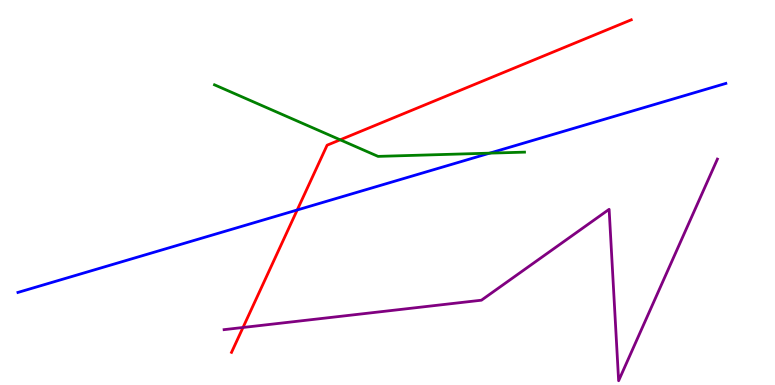[{'lines': ['blue', 'red'], 'intersections': [{'x': 3.84, 'y': 4.55}]}, {'lines': ['green', 'red'], 'intersections': [{'x': 4.39, 'y': 6.37}]}, {'lines': ['purple', 'red'], 'intersections': [{'x': 3.14, 'y': 1.49}]}, {'lines': ['blue', 'green'], 'intersections': [{'x': 6.32, 'y': 6.02}]}, {'lines': ['blue', 'purple'], 'intersections': []}, {'lines': ['green', 'purple'], 'intersections': []}]